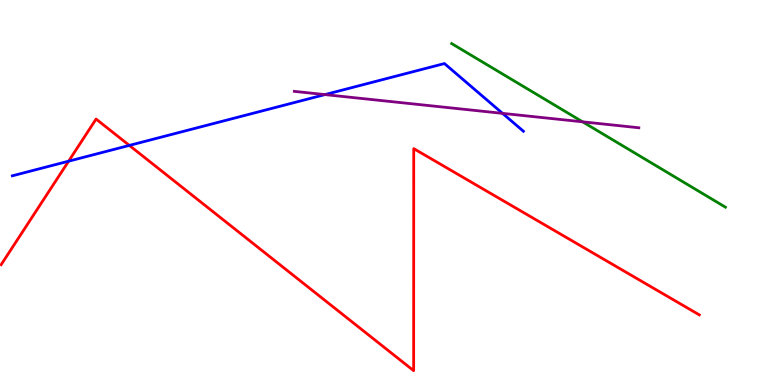[{'lines': ['blue', 'red'], 'intersections': [{'x': 0.885, 'y': 5.81}, {'x': 1.67, 'y': 6.22}]}, {'lines': ['green', 'red'], 'intersections': []}, {'lines': ['purple', 'red'], 'intersections': []}, {'lines': ['blue', 'green'], 'intersections': []}, {'lines': ['blue', 'purple'], 'intersections': [{'x': 4.19, 'y': 7.54}, {'x': 6.48, 'y': 7.06}]}, {'lines': ['green', 'purple'], 'intersections': [{'x': 7.52, 'y': 6.84}]}]